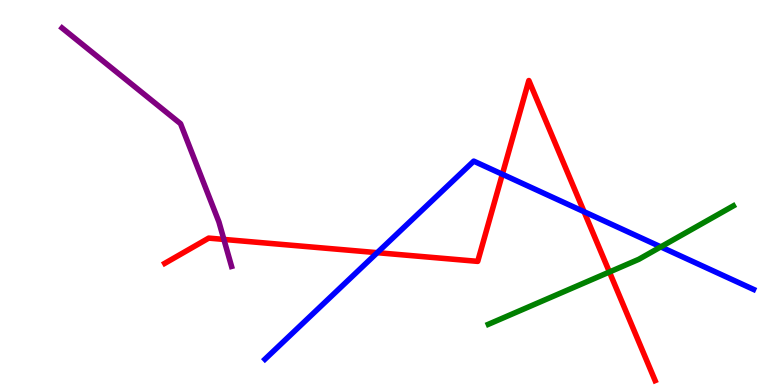[{'lines': ['blue', 'red'], 'intersections': [{'x': 4.87, 'y': 3.44}, {'x': 6.48, 'y': 5.47}, {'x': 7.54, 'y': 4.5}]}, {'lines': ['green', 'red'], 'intersections': [{'x': 7.86, 'y': 2.94}]}, {'lines': ['purple', 'red'], 'intersections': [{'x': 2.89, 'y': 3.78}]}, {'lines': ['blue', 'green'], 'intersections': [{'x': 8.53, 'y': 3.59}]}, {'lines': ['blue', 'purple'], 'intersections': []}, {'lines': ['green', 'purple'], 'intersections': []}]